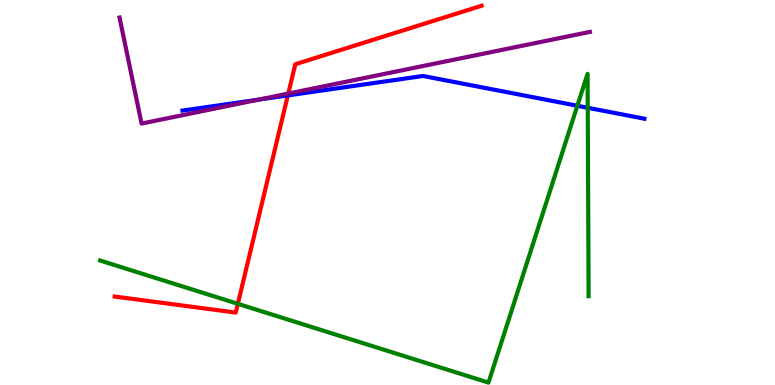[{'lines': ['blue', 'red'], 'intersections': [{'x': 3.71, 'y': 7.52}]}, {'lines': ['green', 'red'], 'intersections': [{'x': 3.07, 'y': 2.11}]}, {'lines': ['purple', 'red'], 'intersections': [{'x': 3.72, 'y': 7.57}]}, {'lines': ['blue', 'green'], 'intersections': [{'x': 7.45, 'y': 7.25}, {'x': 7.58, 'y': 7.2}]}, {'lines': ['blue', 'purple'], 'intersections': [{'x': 3.34, 'y': 7.41}]}, {'lines': ['green', 'purple'], 'intersections': []}]